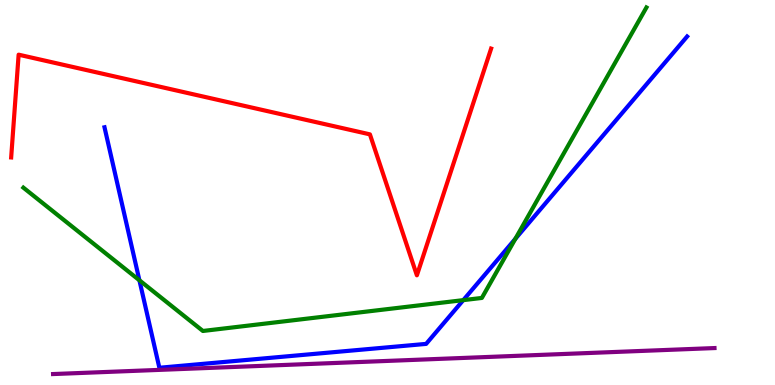[{'lines': ['blue', 'red'], 'intersections': []}, {'lines': ['green', 'red'], 'intersections': []}, {'lines': ['purple', 'red'], 'intersections': []}, {'lines': ['blue', 'green'], 'intersections': [{'x': 1.8, 'y': 2.72}, {'x': 5.98, 'y': 2.2}, {'x': 6.65, 'y': 3.8}]}, {'lines': ['blue', 'purple'], 'intersections': []}, {'lines': ['green', 'purple'], 'intersections': []}]